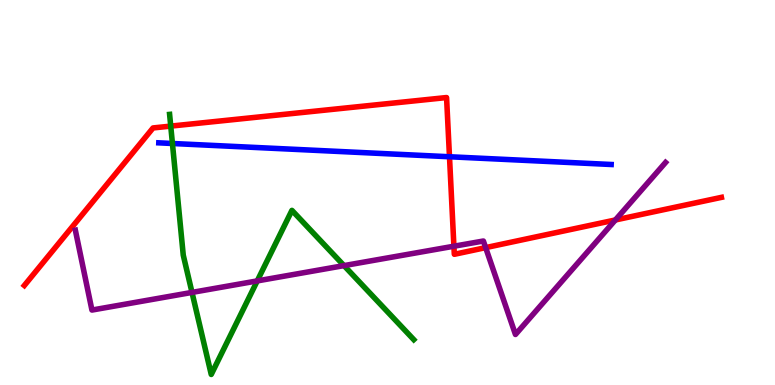[{'lines': ['blue', 'red'], 'intersections': [{'x': 5.8, 'y': 5.93}]}, {'lines': ['green', 'red'], 'intersections': [{'x': 2.2, 'y': 6.72}]}, {'lines': ['purple', 'red'], 'intersections': [{'x': 5.86, 'y': 3.6}, {'x': 6.27, 'y': 3.57}, {'x': 7.94, 'y': 4.29}]}, {'lines': ['blue', 'green'], 'intersections': [{'x': 2.22, 'y': 6.27}]}, {'lines': ['blue', 'purple'], 'intersections': []}, {'lines': ['green', 'purple'], 'intersections': [{'x': 2.48, 'y': 2.4}, {'x': 3.32, 'y': 2.7}, {'x': 4.44, 'y': 3.1}]}]